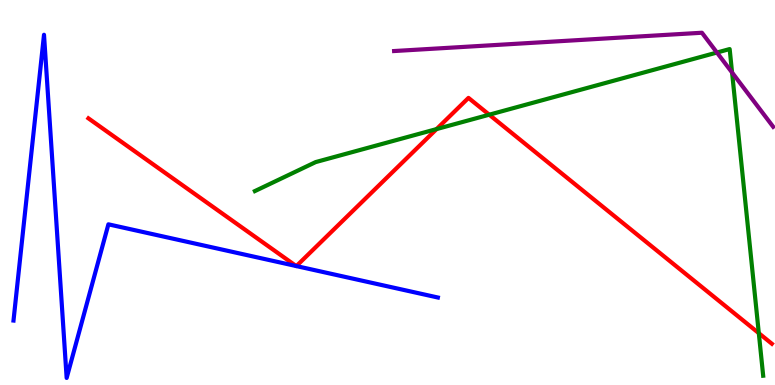[{'lines': ['blue', 'red'], 'intersections': [{'x': 3.82, 'y': 3.09}, {'x': 3.82, 'y': 3.09}]}, {'lines': ['green', 'red'], 'intersections': [{'x': 5.63, 'y': 6.65}, {'x': 6.31, 'y': 7.02}, {'x': 9.79, 'y': 1.35}]}, {'lines': ['purple', 'red'], 'intersections': []}, {'lines': ['blue', 'green'], 'intersections': []}, {'lines': ['blue', 'purple'], 'intersections': []}, {'lines': ['green', 'purple'], 'intersections': [{'x': 9.25, 'y': 8.64}, {'x': 9.45, 'y': 8.12}]}]